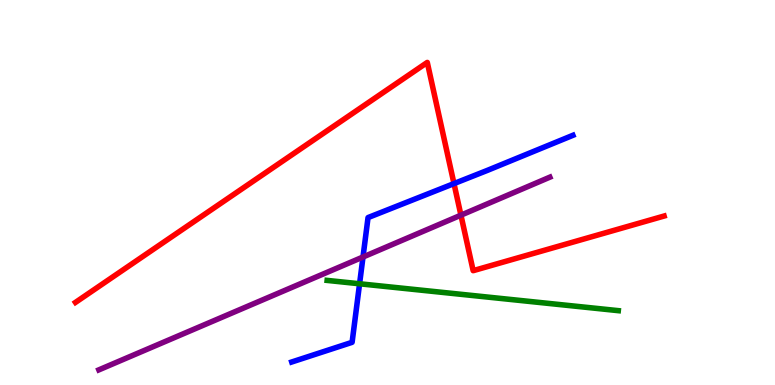[{'lines': ['blue', 'red'], 'intersections': [{'x': 5.86, 'y': 5.23}]}, {'lines': ['green', 'red'], 'intersections': []}, {'lines': ['purple', 'red'], 'intersections': [{'x': 5.95, 'y': 4.41}]}, {'lines': ['blue', 'green'], 'intersections': [{'x': 4.64, 'y': 2.63}]}, {'lines': ['blue', 'purple'], 'intersections': [{'x': 4.68, 'y': 3.32}]}, {'lines': ['green', 'purple'], 'intersections': []}]